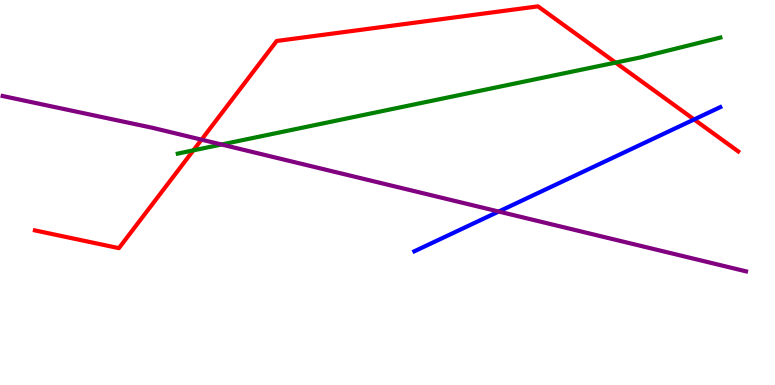[{'lines': ['blue', 'red'], 'intersections': [{'x': 8.96, 'y': 6.9}]}, {'lines': ['green', 'red'], 'intersections': [{'x': 2.5, 'y': 6.09}, {'x': 7.94, 'y': 8.37}]}, {'lines': ['purple', 'red'], 'intersections': [{'x': 2.6, 'y': 6.37}]}, {'lines': ['blue', 'green'], 'intersections': []}, {'lines': ['blue', 'purple'], 'intersections': [{'x': 6.43, 'y': 4.51}]}, {'lines': ['green', 'purple'], 'intersections': [{'x': 2.86, 'y': 6.25}]}]